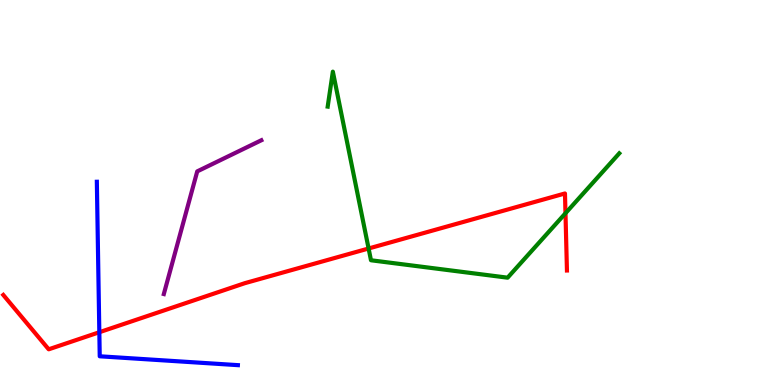[{'lines': ['blue', 'red'], 'intersections': [{'x': 1.28, 'y': 1.37}]}, {'lines': ['green', 'red'], 'intersections': [{'x': 4.76, 'y': 3.55}, {'x': 7.3, 'y': 4.46}]}, {'lines': ['purple', 'red'], 'intersections': []}, {'lines': ['blue', 'green'], 'intersections': []}, {'lines': ['blue', 'purple'], 'intersections': []}, {'lines': ['green', 'purple'], 'intersections': []}]